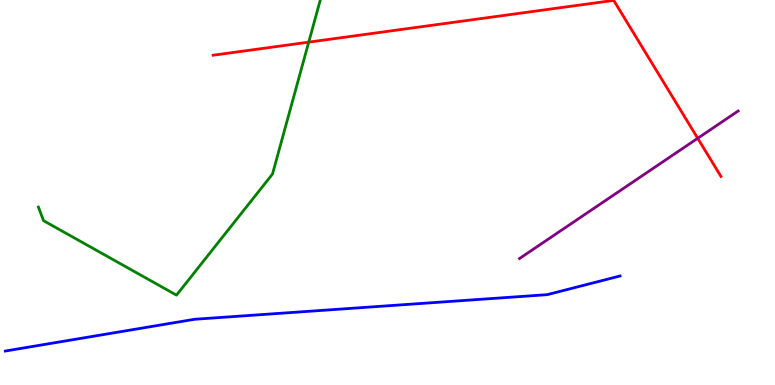[{'lines': ['blue', 'red'], 'intersections': []}, {'lines': ['green', 'red'], 'intersections': [{'x': 3.98, 'y': 8.91}]}, {'lines': ['purple', 'red'], 'intersections': [{'x': 9.0, 'y': 6.41}]}, {'lines': ['blue', 'green'], 'intersections': []}, {'lines': ['blue', 'purple'], 'intersections': []}, {'lines': ['green', 'purple'], 'intersections': []}]